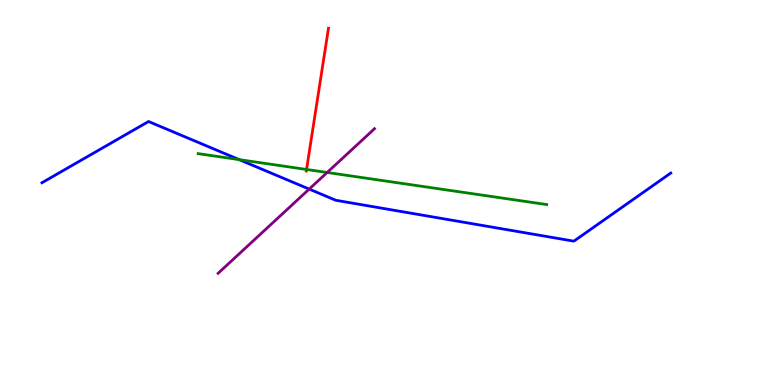[{'lines': ['blue', 'red'], 'intersections': []}, {'lines': ['green', 'red'], 'intersections': [{'x': 3.96, 'y': 5.6}]}, {'lines': ['purple', 'red'], 'intersections': []}, {'lines': ['blue', 'green'], 'intersections': [{'x': 3.09, 'y': 5.85}]}, {'lines': ['blue', 'purple'], 'intersections': [{'x': 3.99, 'y': 5.09}]}, {'lines': ['green', 'purple'], 'intersections': [{'x': 4.22, 'y': 5.52}]}]